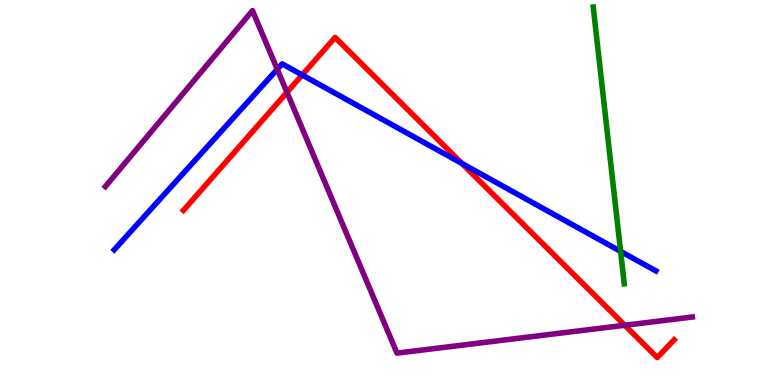[{'lines': ['blue', 'red'], 'intersections': [{'x': 3.9, 'y': 8.05}, {'x': 5.96, 'y': 5.75}]}, {'lines': ['green', 'red'], 'intersections': []}, {'lines': ['purple', 'red'], 'intersections': [{'x': 3.7, 'y': 7.6}, {'x': 8.06, 'y': 1.55}]}, {'lines': ['blue', 'green'], 'intersections': [{'x': 8.01, 'y': 3.47}]}, {'lines': ['blue', 'purple'], 'intersections': [{'x': 3.58, 'y': 8.2}]}, {'lines': ['green', 'purple'], 'intersections': []}]